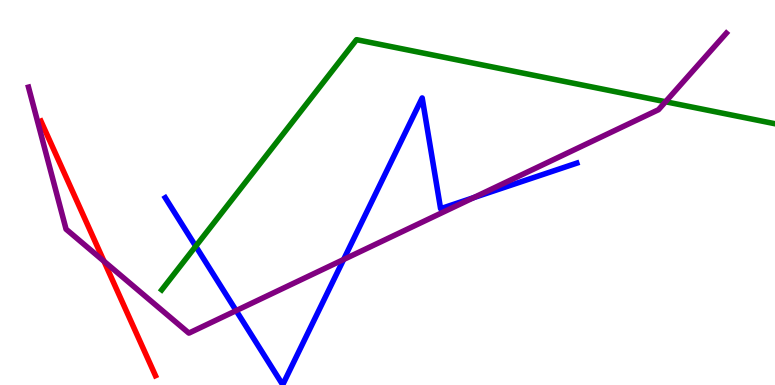[{'lines': ['blue', 'red'], 'intersections': []}, {'lines': ['green', 'red'], 'intersections': []}, {'lines': ['purple', 'red'], 'intersections': [{'x': 1.34, 'y': 3.21}]}, {'lines': ['blue', 'green'], 'intersections': [{'x': 2.53, 'y': 3.6}]}, {'lines': ['blue', 'purple'], 'intersections': [{'x': 3.05, 'y': 1.93}, {'x': 4.43, 'y': 3.26}, {'x': 6.11, 'y': 4.87}]}, {'lines': ['green', 'purple'], 'intersections': [{'x': 8.59, 'y': 7.36}]}]